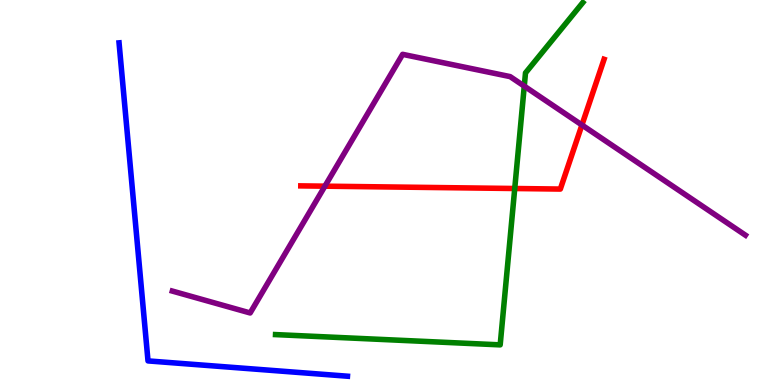[{'lines': ['blue', 'red'], 'intersections': []}, {'lines': ['green', 'red'], 'intersections': [{'x': 6.64, 'y': 5.1}]}, {'lines': ['purple', 'red'], 'intersections': [{'x': 4.19, 'y': 5.16}, {'x': 7.51, 'y': 6.75}]}, {'lines': ['blue', 'green'], 'intersections': []}, {'lines': ['blue', 'purple'], 'intersections': []}, {'lines': ['green', 'purple'], 'intersections': [{'x': 6.76, 'y': 7.76}]}]